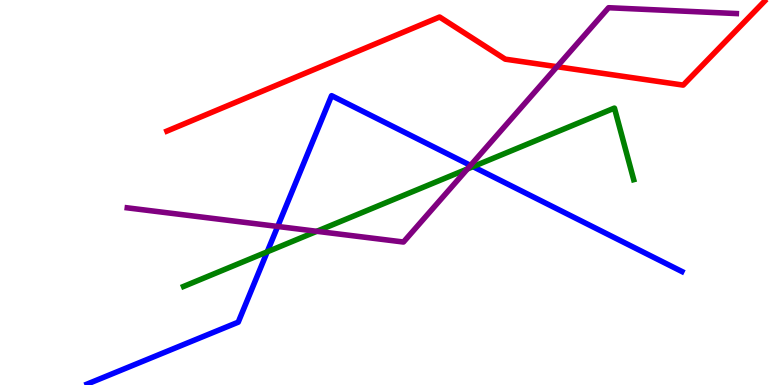[{'lines': ['blue', 'red'], 'intersections': []}, {'lines': ['green', 'red'], 'intersections': []}, {'lines': ['purple', 'red'], 'intersections': [{'x': 7.19, 'y': 8.27}]}, {'lines': ['blue', 'green'], 'intersections': [{'x': 3.45, 'y': 3.46}, {'x': 6.1, 'y': 5.67}]}, {'lines': ['blue', 'purple'], 'intersections': [{'x': 3.58, 'y': 4.12}, {'x': 6.07, 'y': 5.7}]}, {'lines': ['green', 'purple'], 'intersections': [{'x': 4.09, 'y': 3.99}, {'x': 6.03, 'y': 5.61}]}]